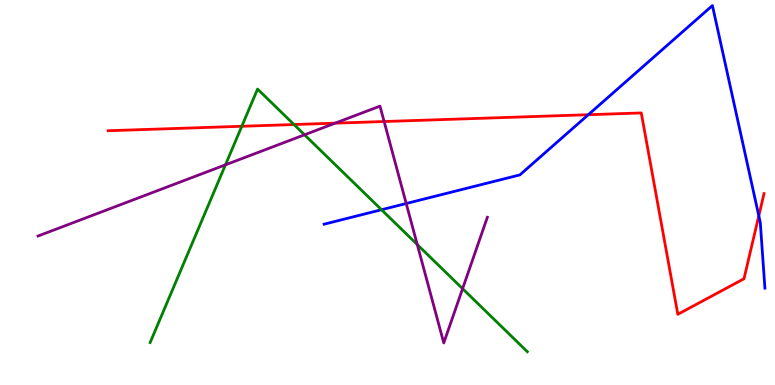[{'lines': ['blue', 'red'], 'intersections': [{'x': 7.59, 'y': 7.02}, {'x': 9.79, 'y': 4.39}]}, {'lines': ['green', 'red'], 'intersections': [{'x': 3.12, 'y': 6.72}, {'x': 3.79, 'y': 6.77}]}, {'lines': ['purple', 'red'], 'intersections': [{'x': 4.32, 'y': 6.8}, {'x': 4.96, 'y': 6.84}]}, {'lines': ['blue', 'green'], 'intersections': [{'x': 4.92, 'y': 4.55}]}, {'lines': ['blue', 'purple'], 'intersections': [{'x': 5.24, 'y': 4.71}]}, {'lines': ['green', 'purple'], 'intersections': [{'x': 2.91, 'y': 5.72}, {'x': 3.93, 'y': 6.5}, {'x': 5.38, 'y': 3.65}, {'x': 5.97, 'y': 2.5}]}]